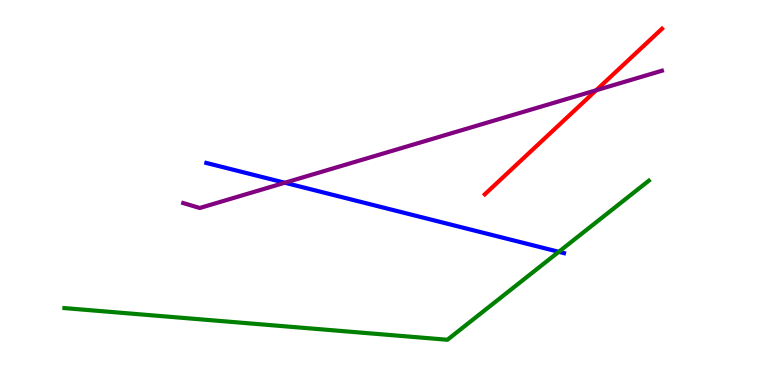[{'lines': ['blue', 'red'], 'intersections': []}, {'lines': ['green', 'red'], 'intersections': []}, {'lines': ['purple', 'red'], 'intersections': [{'x': 7.69, 'y': 7.66}]}, {'lines': ['blue', 'green'], 'intersections': [{'x': 7.21, 'y': 3.46}]}, {'lines': ['blue', 'purple'], 'intersections': [{'x': 3.68, 'y': 5.25}]}, {'lines': ['green', 'purple'], 'intersections': []}]